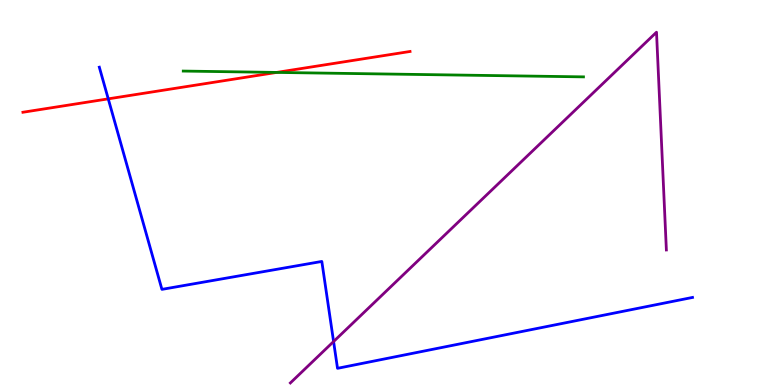[{'lines': ['blue', 'red'], 'intersections': [{'x': 1.4, 'y': 7.43}]}, {'lines': ['green', 'red'], 'intersections': [{'x': 3.57, 'y': 8.12}]}, {'lines': ['purple', 'red'], 'intersections': []}, {'lines': ['blue', 'green'], 'intersections': []}, {'lines': ['blue', 'purple'], 'intersections': [{'x': 4.3, 'y': 1.13}]}, {'lines': ['green', 'purple'], 'intersections': []}]